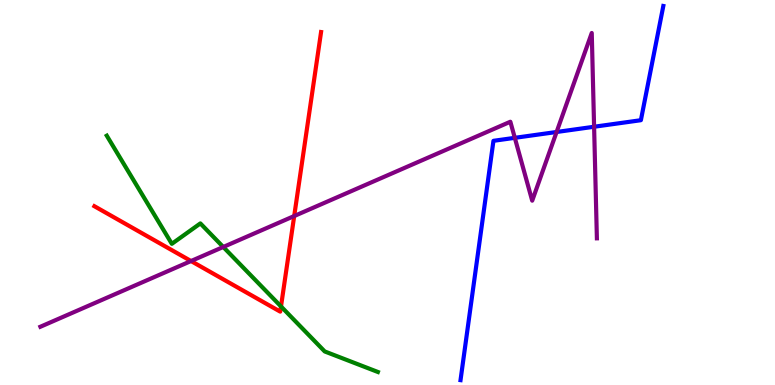[{'lines': ['blue', 'red'], 'intersections': []}, {'lines': ['green', 'red'], 'intersections': [{'x': 3.63, 'y': 2.04}]}, {'lines': ['purple', 'red'], 'intersections': [{'x': 2.46, 'y': 3.22}, {'x': 3.8, 'y': 4.39}]}, {'lines': ['blue', 'green'], 'intersections': []}, {'lines': ['blue', 'purple'], 'intersections': [{'x': 6.64, 'y': 6.42}, {'x': 7.18, 'y': 6.57}, {'x': 7.67, 'y': 6.71}]}, {'lines': ['green', 'purple'], 'intersections': [{'x': 2.88, 'y': 3.58}]}]